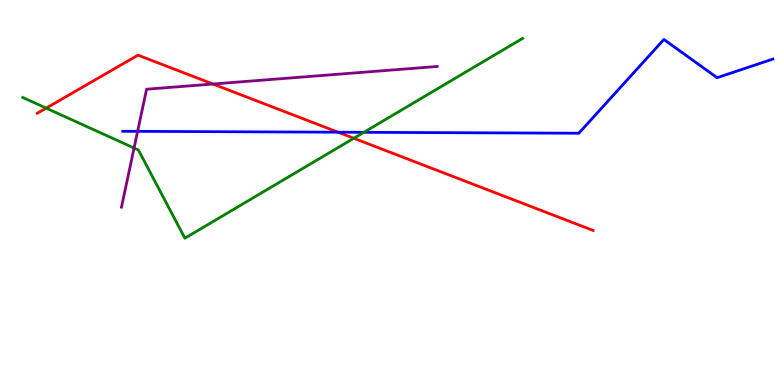[{'lines': ['blue', 'red'], 'intersections': [{'x': 4.36, 'y': 6.57}]}, {'lines': ['green', 'red'], 'intersections': [{'x': 0.596, 'y': 7.19}, {'x': 4.57, 'y': 6.41}]}, {'lines': ['purple', 'red'], 'intersections': [{'x': 2.75, 'y': 7.82}]}, {'lines': ['blue', 'green'], 'intersections': [{'x': 4.7, 'y': 6.56}]}, {'lines': ['blue', 'purple'], 'intersections': [{'x': 1.78, 'y': 6.59}]}, {'lines': ['green', 'purple'], 'intersections': [{'x': 1.73, 'y': 6.15}]}]